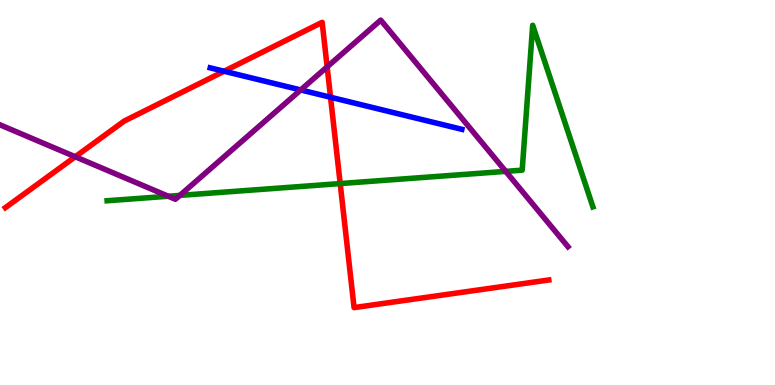[{'lines': ['blue', 'red'], 'intersections': [{'x': 2.89, 'y': 8.15}, {'x': 4.27, 'y': 7.47}]}, {'lines': ['green', 'red'], 'intersections': [{'x': 4.39, 'y': 5.23}]}, {'lines': ['purple', 'red'], 'intersections': [{'x': 0.971, 'y': 5.93}, {'x': 4.22, 'y': 8.26}]}, {'lines': ['blue', 'green'], 'intersections': []}, {'lines': ['blue', 'purple'], 'intersections': [{'x': 3.88, 'y': 7.66}]}, {'lines': ['green', 'purple'], 'intersections': [{'x': 2.17, 'y': 4.9}, {'x': 2.32, 'y': 4.92}, {'x': 6.53, 'y': 5.55}]}]